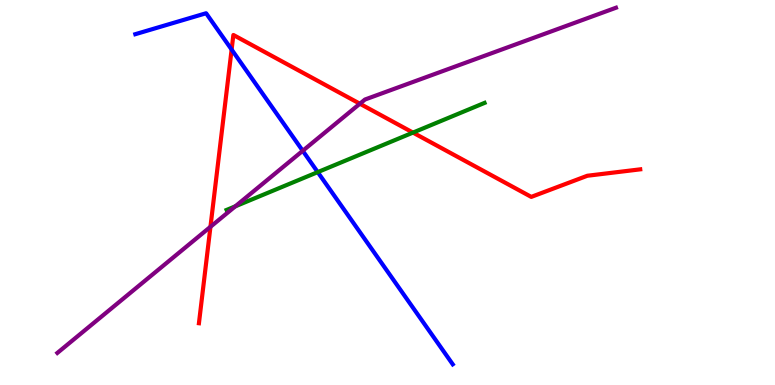[{'lines': ['blue', 'red'], 'intersections': [{'x': 2.99, 'y': 8.71}]}, {'lines': ['green', 'red'], 'intersections': [{'x': 5.33, 'y': 6.56}]}, {'lines': ['purple', 'red'], 'intersections': [{'x': 2.72, 'y': 4.11}, {'x': 4.64, 'y': 7.31}]}, {'lines': ['blue', 'green'], 'intersections': [{'x': 4.1, 'y': 5.53}]}, {'lines': ['blue', 'purple'], 'intersections': [{'x': 3.91, 'y': 6.08}]}, {'lines': ['green', 'purple'], 'intersections': [{'x': 3.04, 'y': 4.64}]}]